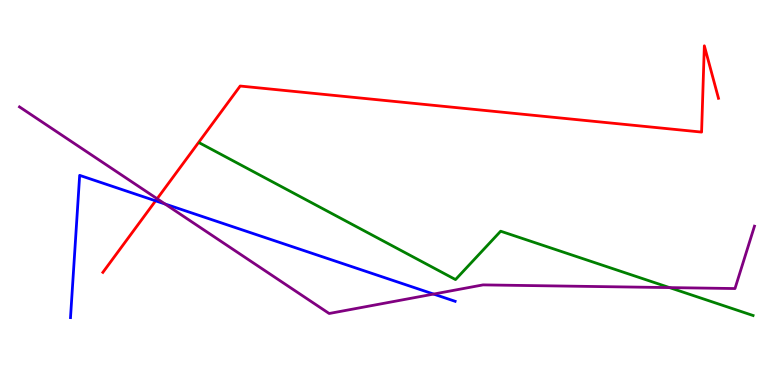[{'lines': ['blue', 'red'], 'intersections': [{'x': 2.01, 'y': 4.78}]}, {'lines': ['green', 'red'], 'intersections': []}, {'lines': ['purple', 'red'], 'intersections': [{'x': 2.03, 'y': 4.84}]}, {'lines': ['blue', 'green'], 'intersections': []}, {'lines': ['blue', 'purple'], 'intersections': [{'x': 2.13, 'y': 4.7}, {'x': 5.6, 'y': 2.36}]}, {'lines': ['green', 'purple'], 'intersections': [{'x': 8.64, 'y': 2.53}]}]